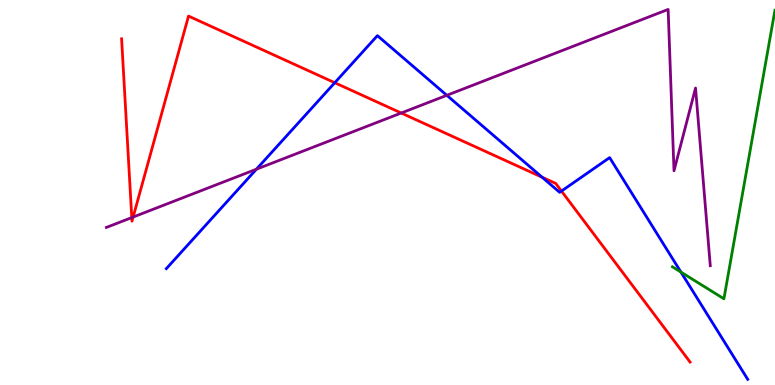[{'lines': ['blue', 'red'], 'intersections': [{'x': 4.32, 'y': 7.85}, {'x': 6.99, 'y': 5.4}, {'x': 7.24, 'y': 5.04}]}, {'lines': ['green', 'red'], 'intersections': []}, {'lines': ['purple', 'red'], 'intersections': [{'x': 1.7, 'y': 4.35}, {'x': 1.72, 'y': 4.36}, {'x': 5.18, 'y': 7.06}]}, {'lines': ['blue', 'green'], 'intersections': [{'x': 8.79, 'y': 2.93}]}, {'lines': ['blue', 'purple'], 'intersections': [{'x': 3.31, 'y': 5.6}, {'x': 5.77, 'y': 7.52}]}, {'lines': ['green', 'purple'], 'intersections': []}]